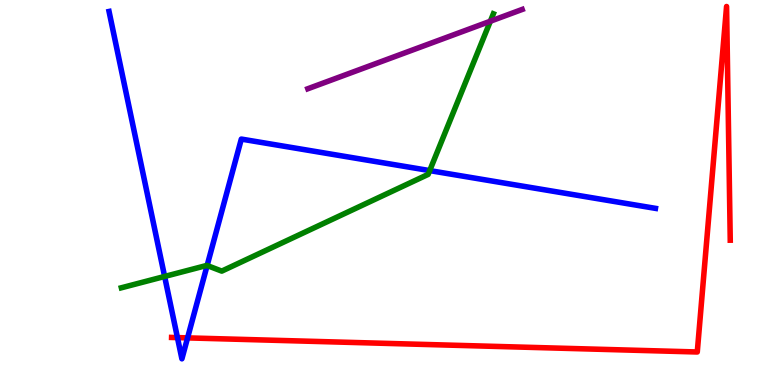[{'lines': ['blue', 'red'], 'intersections': [{'x': 2.29, 'y': 1.23}, {'x': 2.42, 'y': 1.22}]}, {'lines': ['green', 'red'], 'intersections': []}, {'lines': ['purple', 'red'], 'intersections': []}, {'lines': ['blue', 'green'], 'intersections': [{'x': 2.12, 'y': 2.82}, {'x': 2.67, 'y': 3.1}, {'x': 5.54, 'y': 5.57}]}, {'lines': ['blue', 'purple'], 'intersections': []}, {'lines': ['green', 'purple'], 'intersections': [{'x': 6.33, 'y': 9.45}]}]